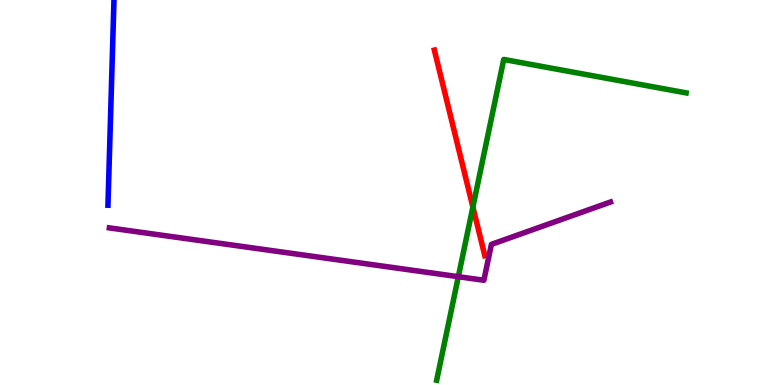[{'lines': ['blue', 'red'], 'intersections': []}, {'lines': ['green', 'red'], 'intersections': [{'x': 6.1, 'y': 4.62}]}, {'lines': ['purple', 'red'], 'intersections': []}, {'lines': ['blue', 'green'], 'intersections': []}, {'lines': ['blue', 'purple'], 'intersections': []}, {'lines': ['green', 'purple'], 'intersections': [{'x': 5.91, 'y': 2.81}]}]